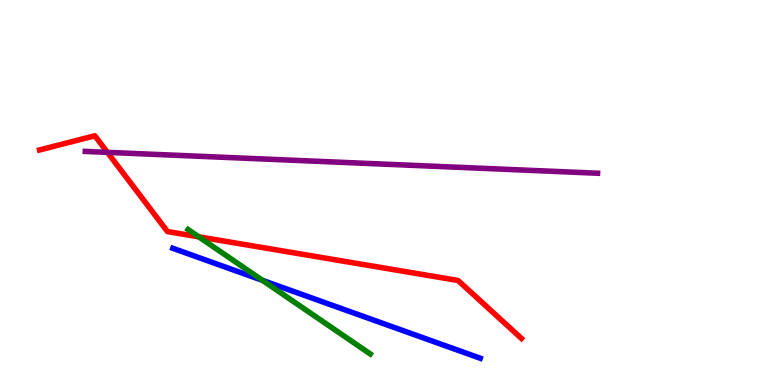[{'lines': ['blue', 'red'], 'intersections': []}, {'lines': ['green', 'red'], 'intersections': [{'x': 2.56, 'y': 3.85}]}, {'lines': ['purple', 'red'], 'intersections': [{'x': 1.39, 'y': 6.04}]}, {'lines': ['blue', 'green'], 'intersections': [{'x': 3.39, 'y': 2.72}]}, {'lines': ['blue', 'purple'], 'intersections': []}, {'lines': ['green', 'purple'], 'intersections': []}]